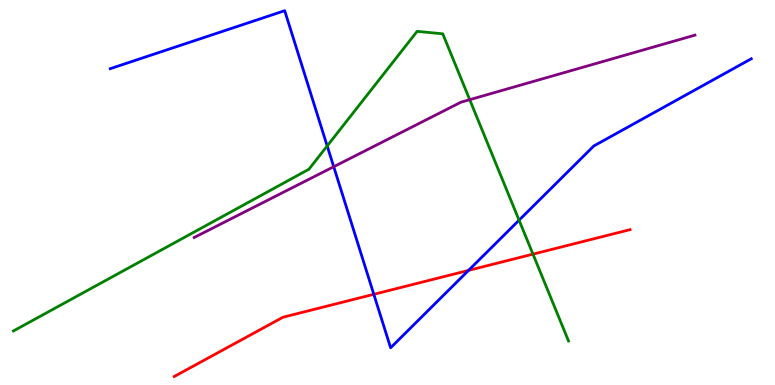[{'lines': ['blue', 'red'], 'intersections': [{'x': 4.82, 'y': 2.36}, {'x': 6.05, 'y': 2.98}]}, {'lines': ['green', 'red'], 'intersections': [{'x': 6.88, 'y': 3.4}]}, {'lines': ['purple', 'red'], 'intersections': []}, {'lines': ['blue', 'green'], 'intersections': [{'x': 4.22, 'y': 6.21}, {'x': 6.7, 'y': 4.28}]}, {'lines': ['blue', 'purple'], 'intersections': [{'x': 4.31, 'y': 5.67}]}, {'lines': ['green', 'purple'], 'intersections': [{'x': 6.06, 'y': 7.41}]}]